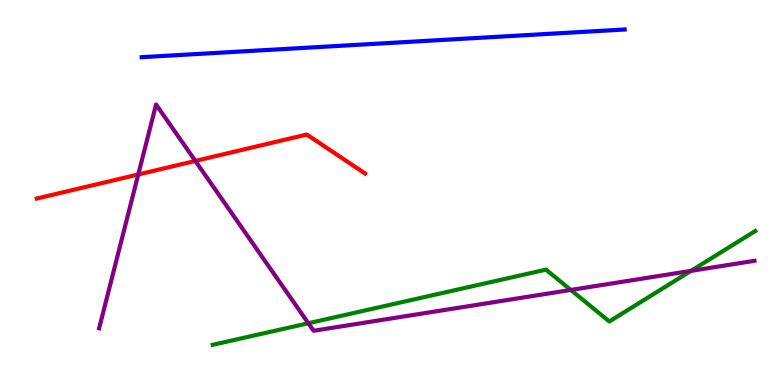[{'lines': ['blue', 'red'], 'intersections': []}, {'lines': ['green', 'red'], 'intersections': []}, {'lines': ['purple', 'red'], 'intersections': [{'x': 1.78, 'y': 5.47}, {'x': 2.52, 'y': 5.82}]}, {'lines': ['blue', 'green'], 'intersections': []}, {'lines': ['blue', 'purple'], 'intersections': []}, {'lines': ['green', 'purple'], 'intersections': [{'x': 3.98, 'y': 1.6}, {'x': 7.37, 'y': 2.47}, {'x': 8.92, 'y': 2.96}]}]